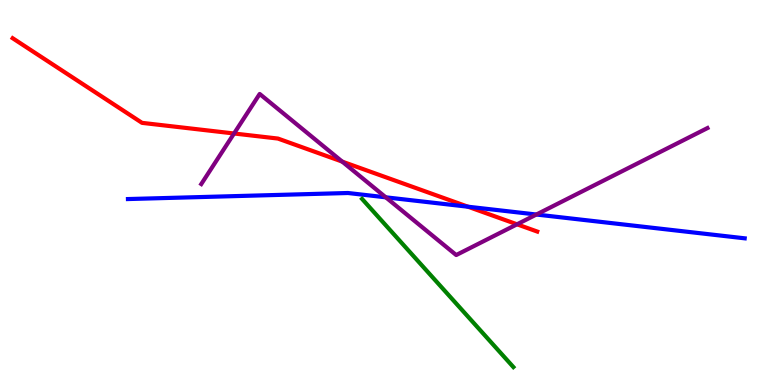[{'lines': ['blue', 'red'], 'intersections': [{'x': 6.04, 'y': 4.63}]}, {'lines': ['green', 'red'], 'intersections': []}, {'lines': ['purple', 'red'], 'intersections': [{'x': 3.02, 'y': 6.53}, {'x': 4.42, 'y': 5.8}, {'x': 6.67, 'y': 4.17}]}, {'lines': ['blue', 'green'], 'intersections': []}, {'lines': ['blue', 'purple'], 'intersections': [{'x': 4.98, 'y': 4.87}, {'x': 6.92, 'y': 4.43}]}, {'lines': ['green', 'purple'], 'intersections': []}]